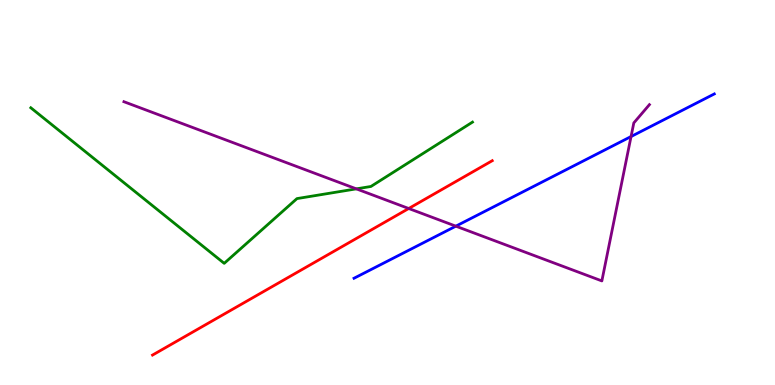[{'lines': ['blue', 'red'], 'intersections': []}, {'lines': ['green', 'red'], 'intersections': []}, {'lines': ['purple', 'red'], 'intersections': [{'x': 5.27, 'y': 4.58}]}, {'lines': ['blue', 'green'], 'intersections': []}, {'lines': ['blue', 'purple'], 'intersections': [{'x': 5.88, 'y': 4.13}, {'x': 8.14, 'y': 6.45}]}, {'lines': ['green', 'purple'], 'intersections': [{'x': 4.6, 'y': 5.09}]}]